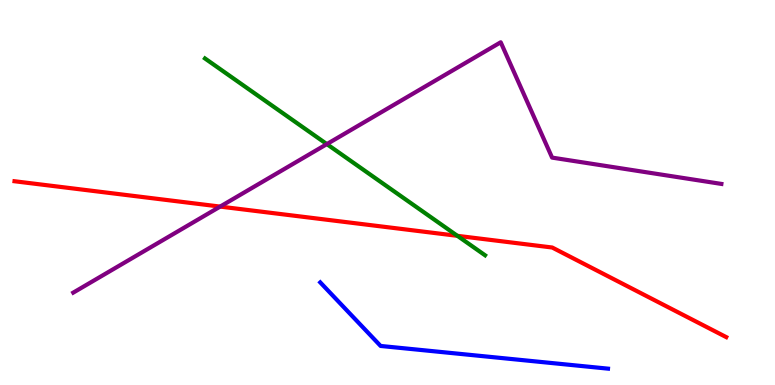[{'lines': ['blue', 'red'], 'intersections': []}, {'lines': ['green', 'red'], 'intersections': [{'x': 5.9, 'y': 3.87}]}, {'lines': ['purple', 'red'], 'intersections': [{'x': 2.84, 'y': 4.63}]}, {'lines': ['blue', 'green'], 'intersections': []}, {'lines': ['blue', 'purple'], 'intersections': []}, {'lines': ['green', 'purple'], 'intersections': [{'x': 4.22, 'y': 6.26}]}]